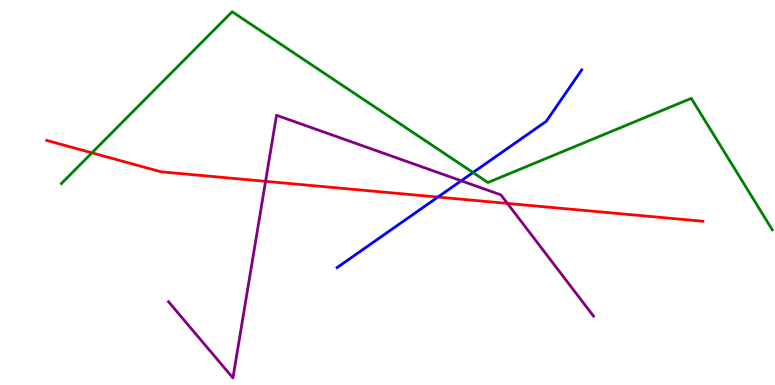[{'lines': ['blue', 'red'], 'intersections': [{'x': 5.65, 'y': 4.88}]}, {'lines': ['green', 'red'], 'intersections': [{'x': 1.19, 'y': 6.03}]}, {'lines': ['purple', 'red'], 'intersections': [{'x': 3.43, 'y': 5.29}, {'x': 6.55, 'y': 4.72}]}, {'lines': ['blue', 'green'], 'intersections': [{'x': 6.1, 'y': 5.52}]}, {'lines': ['blue', 'purple'], 'intersections': [{'x': 5.95, 'y': 5.3}]}, {'lines': ['green', 'purple'], 'intersections': []}]